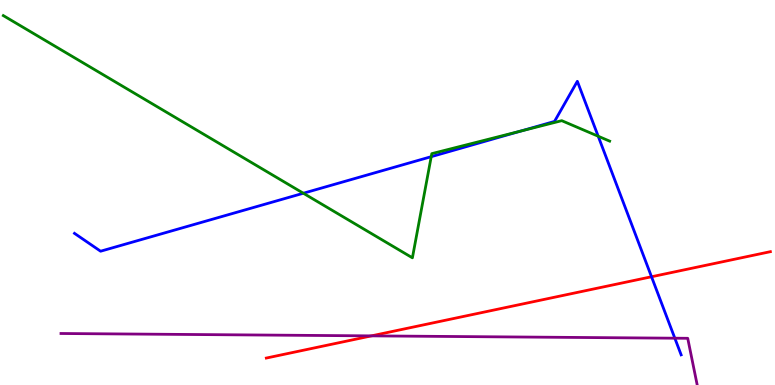[{'lines': ['blue', 'red'], 'intersections': [{'x': 8.41, 'y': 2.81}]}, {'lines': ['green', 'red'], 'intersections': []}, {'lines': ['purple', 'red'], 'intersections': [{'x': 4.79, 'y': 1.28}]}, {'lines': ['blue', 'green'], 'intersections': [{'x': 3.91, 'y': 4.98}, {'x': 5.56, 'y': 5.93}, {'x': 6.72, 'y': 6.6}, {'x': 7.72, 'y': 6.46}]}, {'lines': ['blue', 'purple'], 'intersections': [{'x': 8.71, 'y': 1.22}]}, {'lines': ['green', 'purple'], 'intersections': []}]